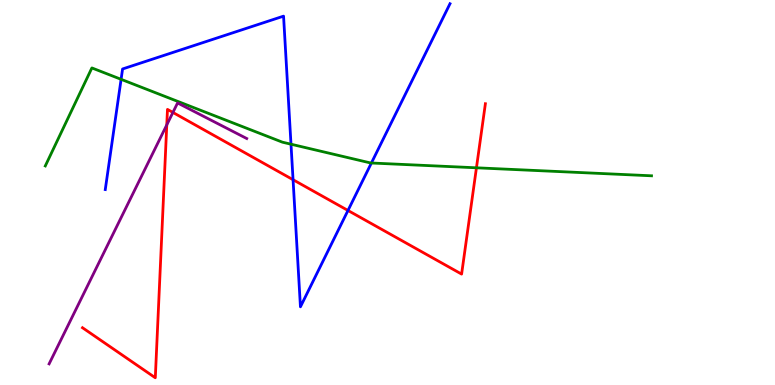[{'lines': ['blue', 'red'], 'intersections': [{'x': 3.78, 'y': 5.33}, {'x': 4.49, 'y': 4.53}]}, {'lines': ['green', 'red'], 'intersections': [{'x': 6.15, 'y': 5.64}]}, {'lines': ['purple', 'red'], 'intersections': [{'x': 2.15, 'y': 6.76}, {'x': 2.23, 'y': 7.08}]}, {'lines': ['blue', 'green'], 'intersections': [{'x': 1.56, 'y': 7.94}, {'x': 3.75, 'y': 6.25}, {'x': 4.79, 'y': 5.77}]}, {'lines': ['blue', 'purple'], 'intersections': []}, {'lines': ['green', 'purple'], 'intersections': []}]